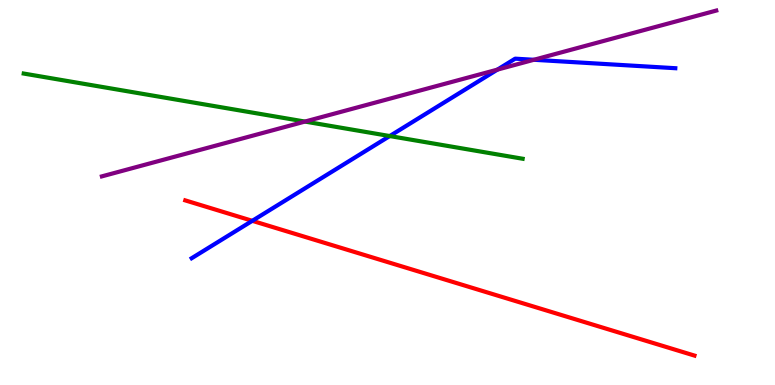[{'lines': ['blue', 'red'], 'intersections': [{'x': 3.26, 'y': 4.26}]}, {'lines': ['green', 'red'], 'intersections': []}, {'lines': ['purple', 'red'], 'intersections': []}, {'lines': ['blue', 'green'], 'intersections': [{'x': 5.03, 'y': 6.47}]}, {'lines': ['blue', 'purple'], 'intersections': [{'x': 6.42, 'y': 8.19}, {'x': 6.89, 'y': 8.45}]}, {'lines': ['green', 'purple'], 'intersections': [{'x': 3.93, 'y': 6.84}]}]